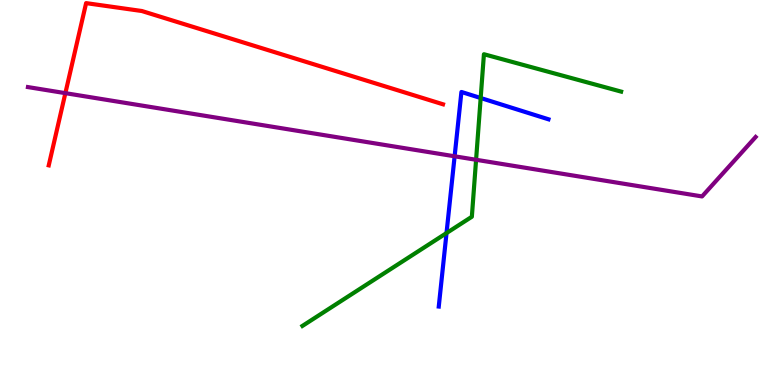[{'lines': ['blue', 'red'], 'intersections': []}, {'lines': ['green', 'red'], 'intersections': []}, {'lines': ['purple', 'red'], 'intersections': [{'x': 0.844, 'y': 7.58}]}, {'lines': ['blue', 'green'], 'intersections': [{'x': 5.76, 'y': 3.95}, {'x': 6.2, 'y': 7.45}]}, {'lines': ['blue', 'purple'], 'intersections': [{'x': 5.87, 'y': 5.94}]}, {'lines': ['green', 'purple'], 'intersections': [{'x': 6.14, 'y': 5.85}]}]